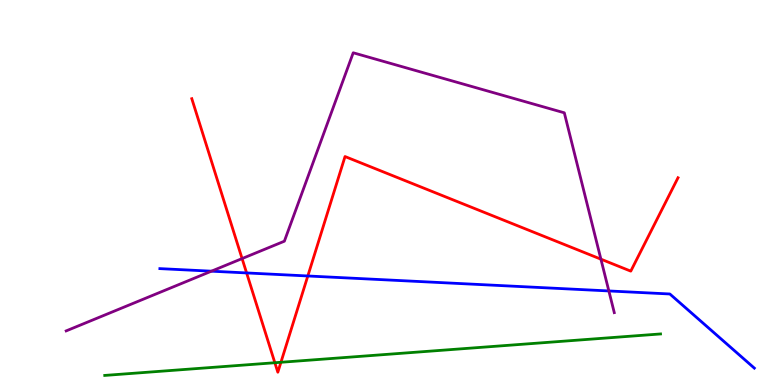[{'lines': ['blue', 'red'], 'intersections': [{'x': 3.18, 'y': 2.91}, {'x': 3.97, 'y': 2.83}]}, {'lines': ['green', 'red'], 'intersections': [{'x': 3.55, 'y': 0.578}, {'x': 3.62, 'y': 0.59}]}, {'lines': ['purple', 'red'], 'intersections': [{'x': 3.12, 'y': 3.28}, {'x': 7.75, 'y': 3.27}]}, {'lines': ['blue', 'green'], 'intersections': []}, {'lines': ['blue', 'purple'], 'intersections': [{'x': 2.73, 'y': 2.96}, {'x': 7.86, 'y': 2.44}]}, {'lines': ['green', 'purple'], 'intersections': []}]